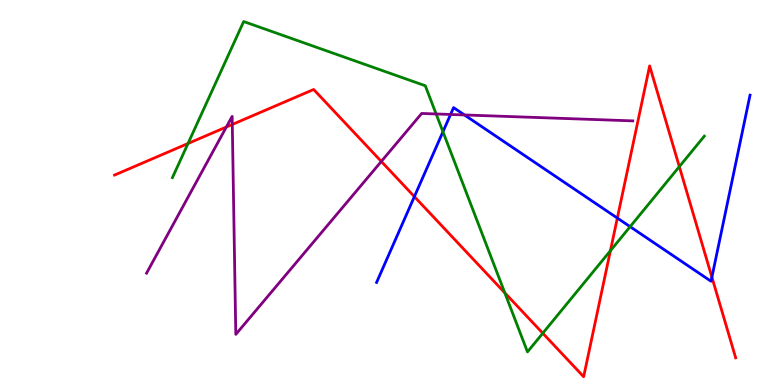[{'lines': ['blue', 'red'], 'intersections': [{'x': 5.35, 'y': 4.89}, {'x': 7.97, 'y': 4.34}, {'x': 9.19, 'y': 2.8}]}, {'lines': ['green', 'red'], 'intersections': [{'x': 2.43, 'y': 6.27}, {'x': 6.51, 'y': 2.39}, {'x': 7.0, 'y': 1.34}, {'x': 7.88, 'y': 3.49}, {'x': 8.77, 'y': 5.67}]}, {'lines': ['purple', 'red'], 'intersections': [{'x': 2.92, 'y': 6.7}, {'x': 3.0, 'y': 6.77}, {'x': 4.92, 'y': 5.81}]}, {'lines': ['blue', 'green'], 'intersections': [{'x': 5.72, 'y': 6.58}, {'x': 8.13, 'y': 4.11}]}, {'lines': ['blue', 'purple'], 'intersections': [{'x': 5.81, 'y': 7.03}, {'x': 5.99, 'y': 7.01}]}, {'lines': ['green', 'purple'], 'intersections': [{'x': 5.63, 'y': 7.04}]}]